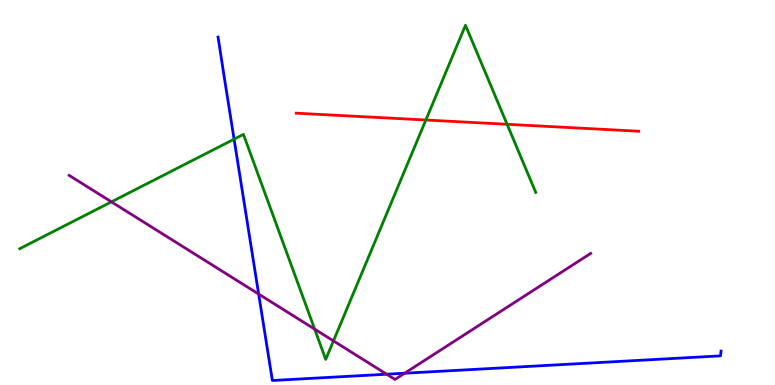[{'lines': ['blue', 'red'], 'intersections': []}, {'lines': ['green', 'red'], 'intersections': [{'x': 5.49, 'y': 6.88}, {'x': 6.54, 'y': 6.77}]}, {'lines': ['purple', 'red'], 'intersections': []}, {'lines': ['blue', 'green'], 'intersections': [{'x': 3.02, 'y': 6.38}]}, {'lines': ['blue', 'purple'], 'intersections': [{'x': 3.34, 'y': 2.36}, {'x': 4.99, 'y': 0.28}, {'x': 5.22, 'y': 0.306}]}, {'lines': ['green', 'purple'], 'intersections': [{'x': 1.44, 'y': 4.76}, {'x': 4.06, 'y': 1.45}, {'x': 4.3, 'y': 1.15}]}]